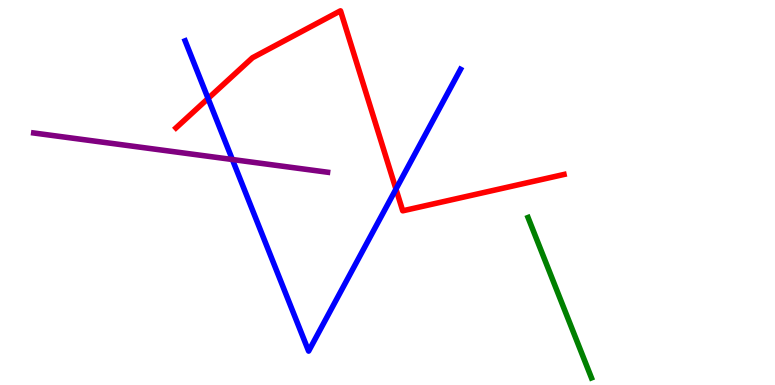[{'lines': ['blue', 'red'], 'intersections': [{'x': 2.68, 'y': 7.44}, {'x': 5.11, 'y': 5.09}]}, {'lines': ['green', 'red'], 'intersections': []}, {'lines': ['purple', 'red'], 'intersections': []}, {'lines': ['blue', 'green'], 'intersections': []}, {'lines': ['blue', 'purple'], 'intersections': [{'x': 3.0, 'y': 5.86}]}, {'lines': ['green', 'purple'], 'intersections': []}]